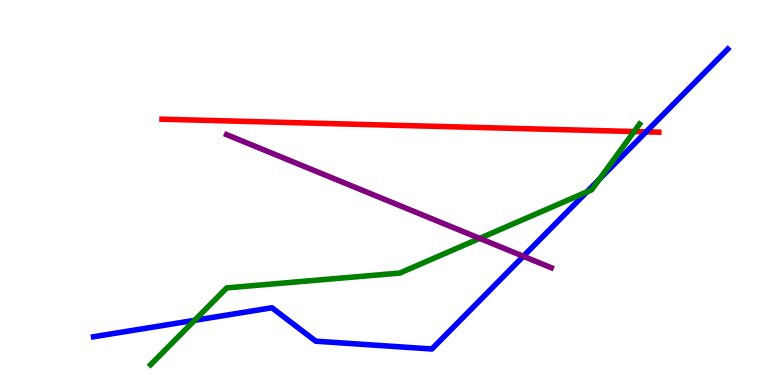[{'lines': ['blue', 'red'], 'intersections': [{'x': 8.34, 'y': 6.58}]}, {'lines': ['green', 'red'], 'intersections': [{'x': 8.18, 'y': 6.58}]}, {'lines': ['purple', 'red'], 'intersections': []}, {'lines': ['blue', 'green'], 'intersections': [{'x': 2.51, 'y': 1.68}, {'x': 7.57, 'y': 5.02}, {'x': 7.73, 'y': 5.34}]}, {'lines': ['blue', 'purple'], 'intersections': [{'x': 6.75, 'y': 3.34}]}, {'lines': ['green', 'purple'], 'intersections': [{'x': 6.19, 'y': 3.81}]}]